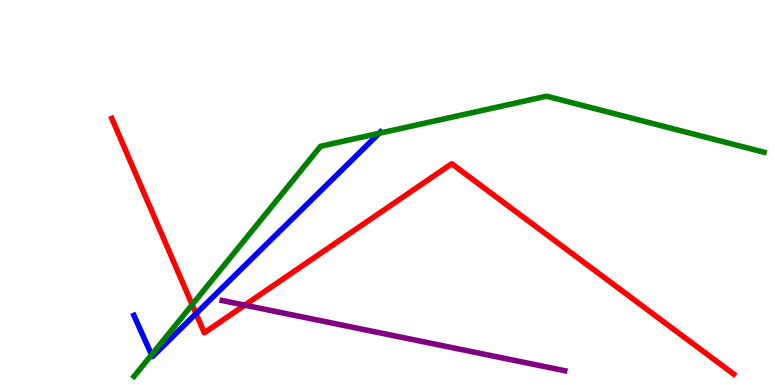[{'lines': ['blue', 'red'], 'intersections': [{'x': 2.53, 'y': 1.85}]}, {'lines': ['green', 'red'], 'intersections': [{'x': 2.48, 'y': 2.09}]}, {'lines': ['purple', 'red'], 'intersections': [{'x': 3.16, 'y': 2.07}]}, {'lines': ['blue', 'green'], 'intersections': [{'x': 1.96, 'y': 0.785}, {'x': 4.89, 'y': 6.54}]}, {'lines': ['blue', 'purple'], 'intersections': []}, {'lines': ['green', 'purple'], 'intersections': []}]